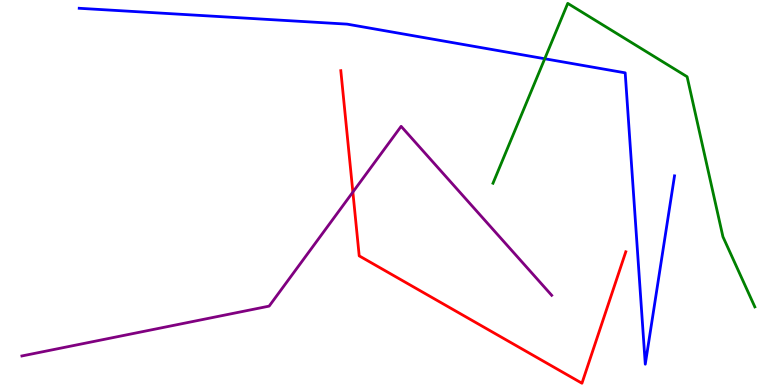[{'lines': ['blue', 'red'], 'intersections': []}, {'lines': ['green', 'red'], 'intersections': []}, {'lines': ['purple', 'red'], 'intersections': [{'x': 4.55, 'y': 5.01}]}, {'lines': ['blue', 'green'], 'intersections': [{'x': 7.03, 'y': 8.47}]}, {'lines': ['blue', 'purple'], 'intersections': []}, {'lines': ['green', 'purple'], 'intersections': []}]